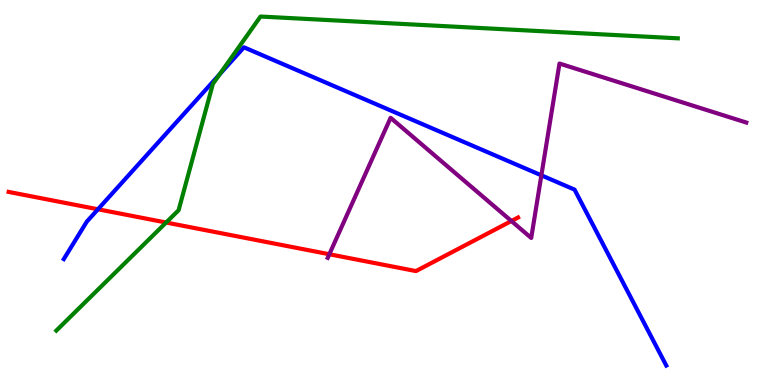[{'lines': ['blue', 'red'], 'intersections': [{'x': 1.26, 'y': 4.56}]}, {'lines': ['green', 'red'], 'intersections': [{'x': 2.14, 'y': 4.22}]}, {'lines': ['purple', 'red'], 'intersections': [{'x': 4.25, 'y': 3.4}, {'x': 6.6, 'y': 4.26}]}, {'lines': ['blue', 'green'], 'intersections': [{'x': 2.83, 'y': 8.07}]}, {'lines': ['blue', 'purple'], 'intersections': [{'x': 6.99, 'y': 5.45}]}, {'lines': ['green', 'purple'], 'intersections': []}]